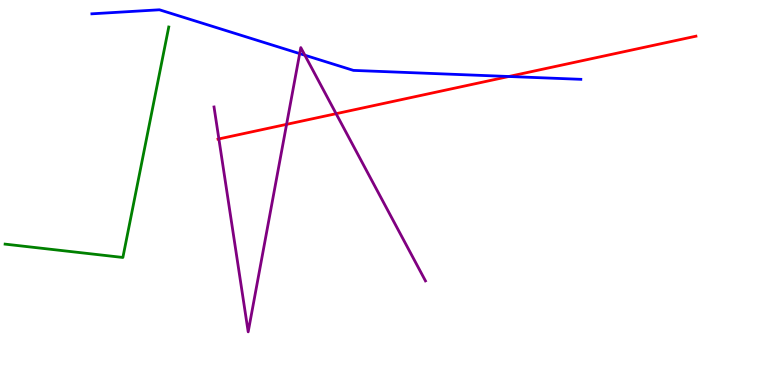[{'lines': ['blue', 'red'], 'intersections': [{'x': 6.57, 'y': 8.01}]}, {'lines': ['green', 'red'], 'intersections': []}, {'lines': ['purple', 'red'], 'intersections': [{'x': 2.82, 'y': 6.39}, {'x': 3.7, 'y': 6.77}, {'x': 4.34, 'y': 7.05}]}, {'lines': ['blue', 'green'], 'intersections': []}, {'lines': ['blue', 'purple'], 'intersections': [{'x': 3.87, 'y': 8.61}, {'x': 3.93, 'y': 8.57}]}, {'lines': ['green', 'purple'], 'intersections': []}]